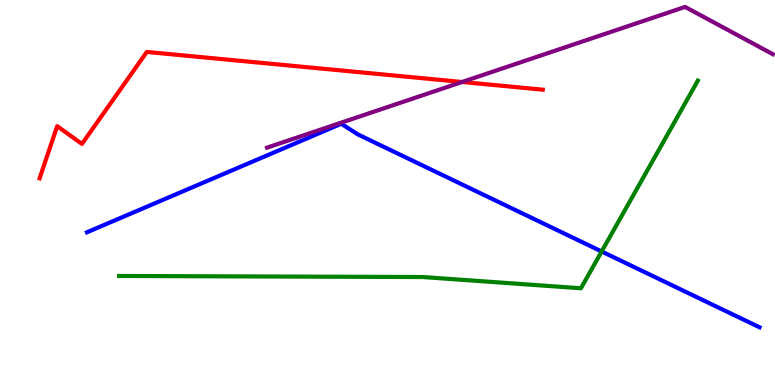[{'lines': ['blue', 'red'], 'intersections': []}, {'lines': ['green', 'red'], 'intersections': []}, {'lines': ['purple', 'red'], 'intersections': [{'x': 5.96, 'y': 7.87}]}, {'lines': ['blue', 'green'], 'intersections': [{'x': 7.76, 'y': 3.47}]}, {'lines': ['blue', 'purple'], 'intersections': []}, {'lines': ['green', 'purple'], 'intersections': []}]